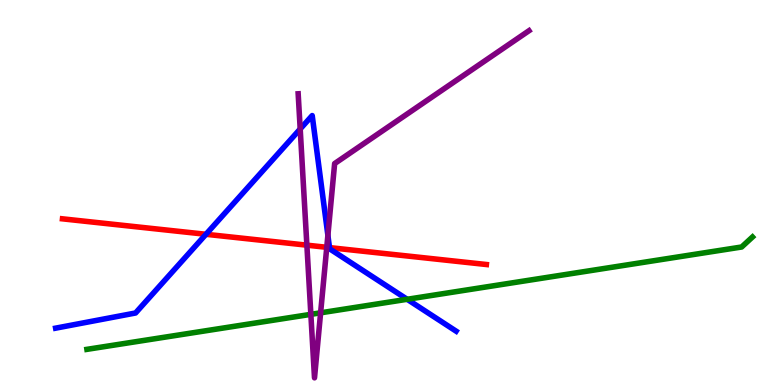[{'lines': ['blue', 'red'], 'intersections': [{'x': 2.66, 'y': 3.91}, {'x': 4.25, 'y': 3.57}]}, {'lines': ['green', 'red'], 'intersections': []}, {'lines': ['purple', 'red'], 'intersections': [{'x': 3.96, 'y': 3.63}, {'x': 4.22, 'y': 3.58}]}, {'lines': ['blue', 'green'], 'intersections': [{'x': 5.25, 'y': 2.23}]}, {'lines': ['blue', 'purple'], 'intersections': [{'x': 3.87, 'y': 6.65}, {'x': 4.23, 'y': 3.89}]}, {'lines': ['green', 'purple'], 'intersections': [{'x': 4.01, 'y': 1.84}, {'x': 4.14, 'y': 1.87}]}]